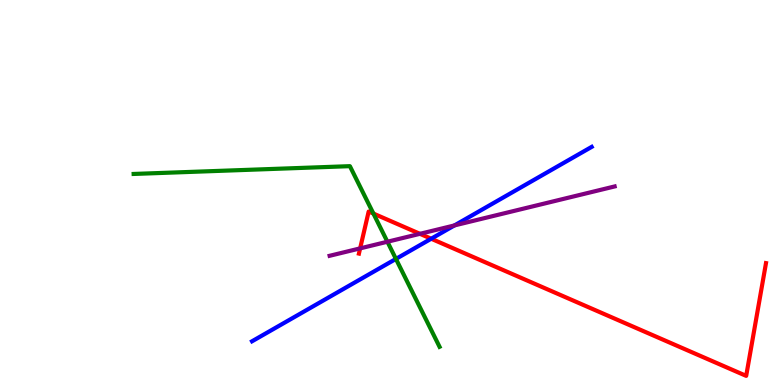[{'lines': ['blue', 'red'], 'intersections': [{'x': 5.56, 'y': 3.8}]}, {'lines': ['green', 'red'], 'intersections': [{'x': 4.82, 'y': 4.45}]}, {'lines': ['purple', 'red'], 'intersections': [{'x': 4.65, 'y': 3.55}, {'x': 5.42, 'y': 3.93}]}, {'lines': ['blue', 'green'], 'intersections': [{'x': 5.11, 'y': 3.27}]}, {'lines': ['blue', 'purple'], 'intersections': [{'x': 5.86, 'y': 4.14}]}, {'lines': ['green', 'purple'], 'intersections': [{'x': 5.0, 'y': 3.72}]}]